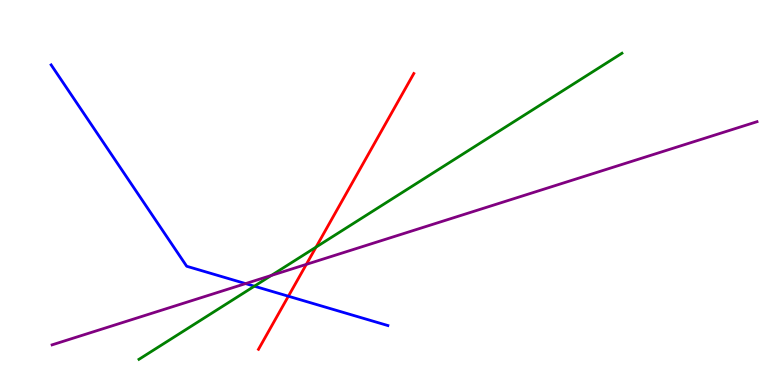[{'lines': ['blue', 'red'], 'intersections': [{'x': 3.72, 'y': 2.31}]}, {'lines': ['green', 'red'], 'intersections': [{'x': 4.08, 'y': 3.58}]}, {'lines': ['purple', 'red'], 'intersections': [{'x': 3.95, 'y': 3.13}]}, {'lines': ['blue', 'green'], 'intersections': [{'x': 3.28, 'y': 2.57}]}, {'lines': ['blue', 'purple'], 'intersections': [{'x': 3.17, 'y': 2.63}]}, {'lines': ['green', 'purple'], 'intersections': [{'x': 3.5, 'y': 2.85}]}]